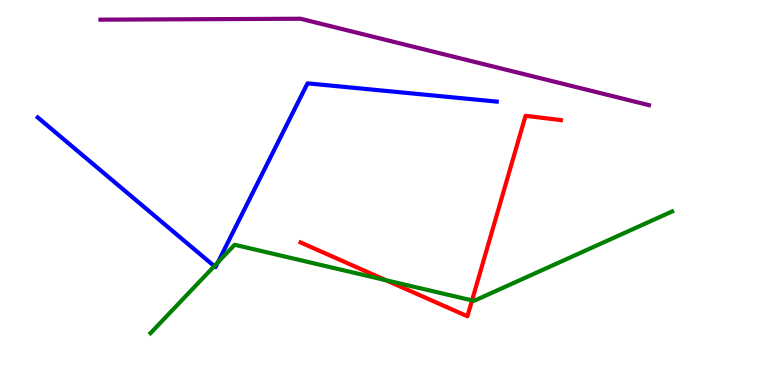[{'lines': ['blue', 'red'], 'intersections': []}, {'lines': ['green', 'red'], 'intersections': [{'x': 4.98, 'y': 2.72}, {'x': 6.09, 'y': 2.2}]}, {'lines': ['purple', 'red'], 'intersections': []}, {'lines': ['blue', 'green'], 'intersections': [{'x': 2.77, 'y': 3.09}, {'x': 2.81, 'y': 3.19}]}, {'lines': ['blue', 'purple'], 'intersections': []}, {'lines': ['green', 'purple'], 'intersections': []}]